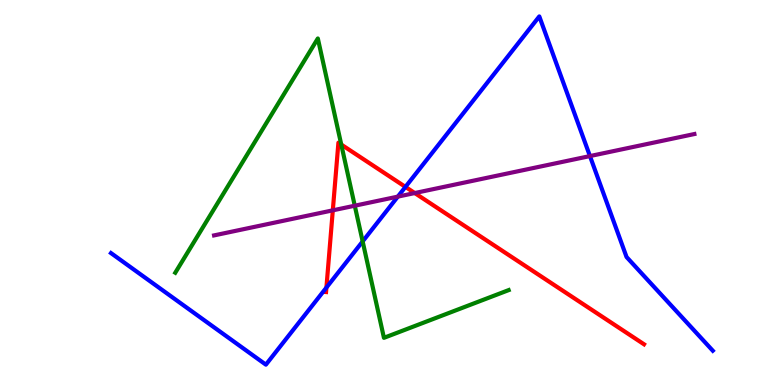[{'lines': ['blue', 'red'], 'intersections': [{'x': 4.21, 'y': 2.53}, {'x': 5.23, 'y': 5.15}]}, {'lines': ['green', 'red'], 'intersections': [{'x': 4.4, 'y': 6.25}]}, {'lines': ['purple', 'red'], 'intersections': [{'x': 4.29, 'y': 4.54}, {'x': 5.35, 'y': 4.99}]}, {'lines': ['blue', 'green'], 'intersections': [{'x': 4.68, 'y': 3.73}]}, {'lines': ['blue', 'purple'], 'intersections': [{'x': 5.13, 'y': 4.89}, {'x': 7.61, 'y': 5.95}]}, {'lines': ['green', 'purple'], 'intersections': [{'x': 4.58, 'y': 4.66}]}]